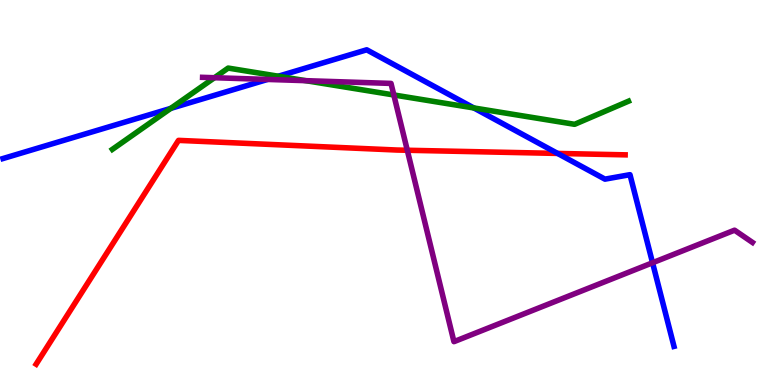[{'lines': ['blue', 'red'], 'intersections': [{'x': 7.19, 'y': 6.01}]}, {'lines': ['green', 'red'], 'intersections': []}, {'lines': ['purple', 'red'], 'intersections': [{'x': 5.26, 'y': 6.1}]}, {'lines': ['blue', 'green'], 'intersections': [{'x': 2.2, 'y': 7.18}, {'x': 3.59, 'y': 8.02}, {'x': 6.11, 'y': 7.2}]}, {'lines': ['blue', 'purple'], 'intersections': [{'x': 3.45, 'y': 7.94}, {'x': 8.42, 'y': 3.18}]}, {'lines': ['green', 'purple'], 'intersections': [{'x': 2.77, 'y': 7.98}, {'x': 3.95, 'y': 7.9}, {'x': 5.08, 'y': 7.53}]}]